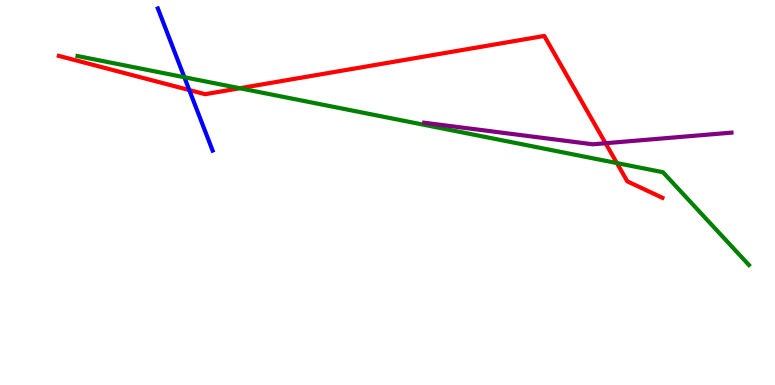[{'lines': ['blue', 'red'], 'intersections': [{'x': 2.44, 'y': 7.66}]}, {'lines': ['green', 'red'], 'intersections': [{'x': 3.09, 'y': 7.71}, {'x': 7.96, 'y': 5.76}]}, {'lines': ['purple', 'red'], 'intersections': [{'x': 7.81, 'y': 6.28}]}, {'lines': ['blue', 'green'], 'intersections': [{'x': 2.38, 'y': 7.99}]}, {'lines': ['blue', 'purple'], 'intersections': []}, {'lines': ['green', 'purple'], 'intersections': []}]